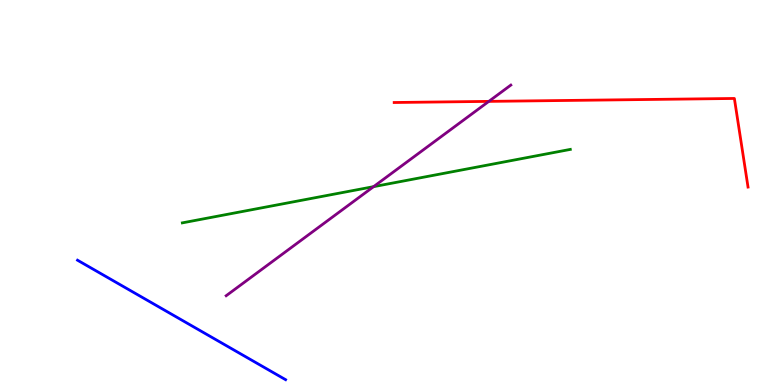[{'lines': ['blue', 'red'], 'intersections': []}, {'lines': ['green', 'red'], 'intersections': []}, {'lines': ['purple', 'red'], 'intersections': [{'x': 6.31, 'y': 7.37}]}, {'lines': ['blue', 'green'], 'intersections': []}, {'lines': ['blue', 'purple'], 'intersections': []}, {'lines': ['green', 'purple'], 'intersections': [{'x': 4.82, 'y': 5.15}]}]